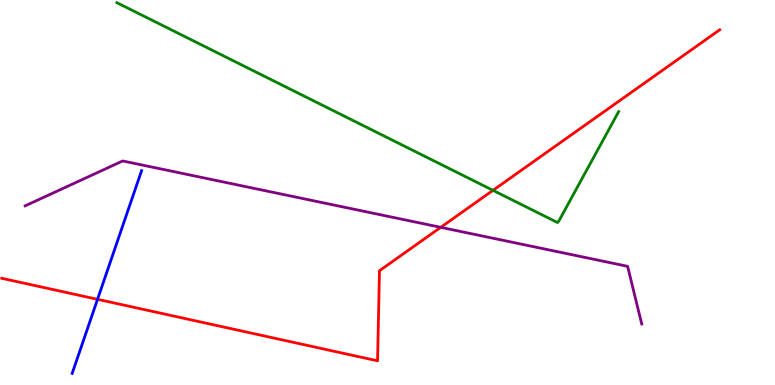[{'lines': ['blue', 'red'], 'intersections': [{'x': 1.26, 'y': 2.23}]}, {'lines': ['green', 'red'], 'intersections': [{'x': 6.36, 'y': 5.06}]}, {'lines': ['purple', 'red'], 'intersections': [{'x': 5.69, 'y': 4.1}]}, {'lines': ['blue', 'green'], 'intersections': []}, {'lines': ['blue', 'purple'], 'intersections': []}, {'lines': ['green', 'purple'], 'intersections': []}]